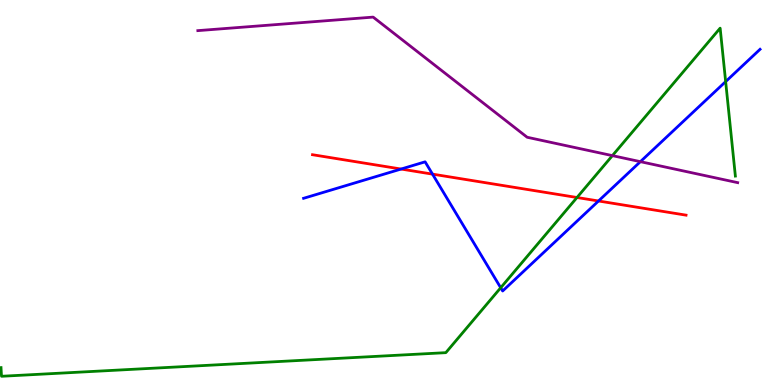[{'lines': ['blue', 'red'], 'intersections': [{'x': 5.18, 'y': 5.61}, {'x': 5.58, 'y': 5.48}, {'x': 7.72, 'y': 4.78}]}, {'lines': ['green', 'red'], 'intersections': [{'x': 7.45, 'y': 4.87}]}, {'lines': ['purple', 'red'], 'intersections': []}, {'lines': ['blue', 'green'], 'intersections': [{'x': 6.46, 'y': 2.53}, {'x': 9.36, 'y': 7.88}]}, {'lines': ['blue', 'purple'], 'intersections': [{'x': 8.26, 'y': 5.8}]}, {'lines': ['green', 'purple'], 'intersections': [{'x': 7.9, 'y': 5.96}]}]